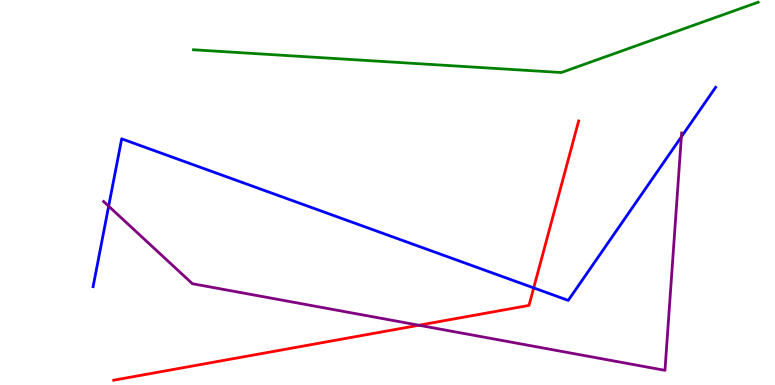[{'lines': ['blue', 'red'], 'intersections': [{'x': 6.89, 'y': 2.52}]}, {'lines': ['green', 'red'], 'intersections': []}, {'lines': ['purple', 'red'], 'intersections': [{'x': 5.41, 'y': 1.55}]}, {'lines': ['blue', 'green'], 'intersections': []}, {'lines': ['blue', 'purple'], 'intersections': [{'x': 1.4, 'y': 4.64}, {'x': 8.79, 'y': 6.44}]}, {'lines': ['green', 'purple'], 'intersections': []}]